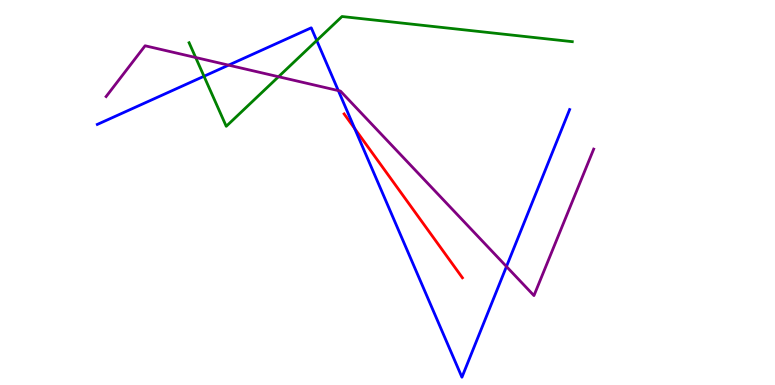[{'lines': ['blue', 'red'], 'intersections': [{'x': 4.58, 'y': 6.66}]}, {'lines': ['green', 'red'], 'intersections': []}, {'lines': ['purple', 'red'], 'intersections': []}, {'lines': ['blue', 'green'], 'intersections': [{'x': 2.63, 'y': 8.02}, {'x': 4.09, 'y': 8.95}]}, {'lines': ['blue', 'purple'], 'intersections': [{'x': 2.95, 'y': 8.31}, {'x': 4.37, 'y': 7.65}, {'x': 6.54, 'y': 3.08}]}, {'lines': ['green', 'purple'], 'intersections': [{'x': 2.52, 'y': 8.51}, {'x': 3.59, 'y': 8.01}]}]